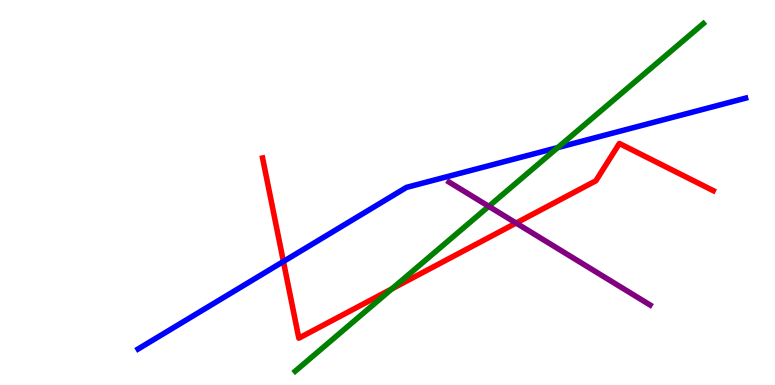[{'lines': ['blue', 'red'], 'intersections': [{'x': 3.66, 'y': 3.21}]}, {'lines': ['green', 'red'], 'intersections': [{'x': 5.06, 'y': 2.5}]}, {'lines': ['purple', 'red'], 'intersections': [{'x': 6.66, 'y': 4.21}]}, {'lines': ['blue', 'green'], 'intersections': [{'x': 7.2, 'y': 6.17}]}, {'lines': ['blue', 'purple'], 'intersections': []}, {'lines': ['green', 'purple'], 'intersections': [{'x': 6.31, 'y': 4.64}]}]